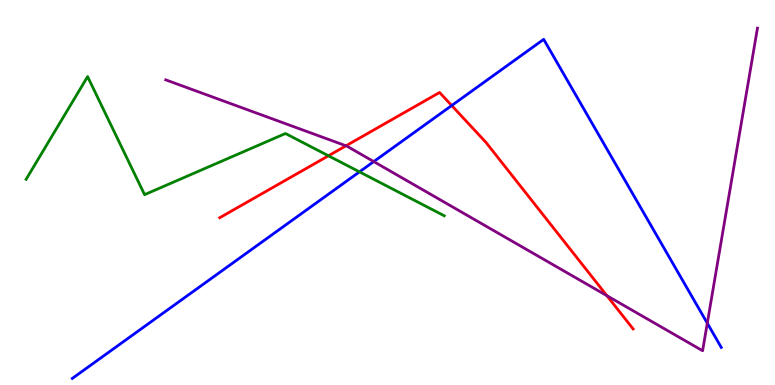[{'lines': ['blue', 'red'], 'intersections': [{'x': 5.83, 'y': 7.26}]}, {'lines': ['green', 'red'], 'intersections': [{'x': 4.24, 'y': 5.95}]}, {'lines': ['purple', 'red'], 'intersections': [{'x': 4.46, 'y': 6.21}, {'x': 7.83, 'y': 2.32}]}, {'lines': ['blue', 'green'], 'intersections': [{'x': 4.64, 'y': 5.54}]}, {'lines': ['blue', 'purple'], 'intersections': [{'x': 4.82, 'y': 5.8}, {'x': 9.13, 'y': 1.61}]}, {'lines': ['green', 'purple'], 'intersections': []}]